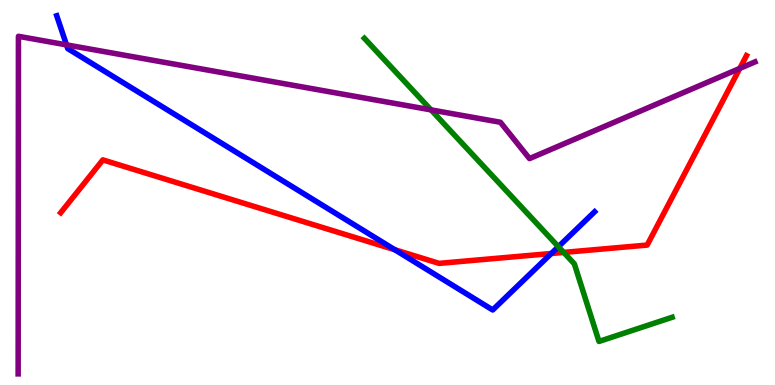[{'lines': ['blue', 'red'], 'intersections': [{'x': 5.09, 'y': 3.51}, {'x': 7.11, 'y': 3.42}]}, {'lines': ['green', 'red'], 'intersections': [{'x': 7.27, 'y': 3.44}]}, {'lines': ['purple', 'red'], 'intersections': [{'x': 9.55, 'y': 8.22}]}, {'lines': ['blue', 'green'], 'intersections': [{'x': 7.2, 'y': 3.59}]}, {'lines': ['blue', 'purple'], 'intersections': [{'x': 0.858, 'y': 8.83}]}, {'lines': ['green', 'purple'], 'intersections': [{'x': 5.56, 'y': 7.15}]}]